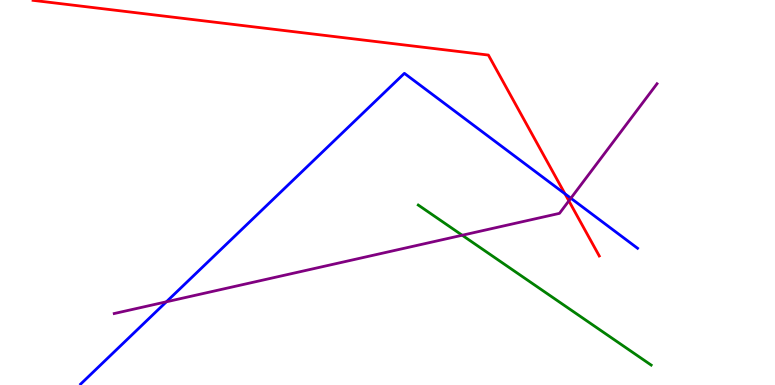[{'lines': ['blue', 'red'], 'intersections': [{'x': 7.29, 'y': 4.97}]}, {'lines': ['green', 'red'], 'intersections': []}, {'lines': ['purple', 'red'], 'intersections': [{'x': 7.34, 'y': 4.78}]}, {'lines': ['blue', 'green'], 'intersections': []}, {'lines': ['blue', 'purple'], 'intersections': [{'x': 2.15, 'y': 2.16}, {'x': 7.37, 'y': 4.85}]}, {'lines': ['green', 'purple'], 'intersections': [{'x': 5.96, 'y': 3.89}]}]